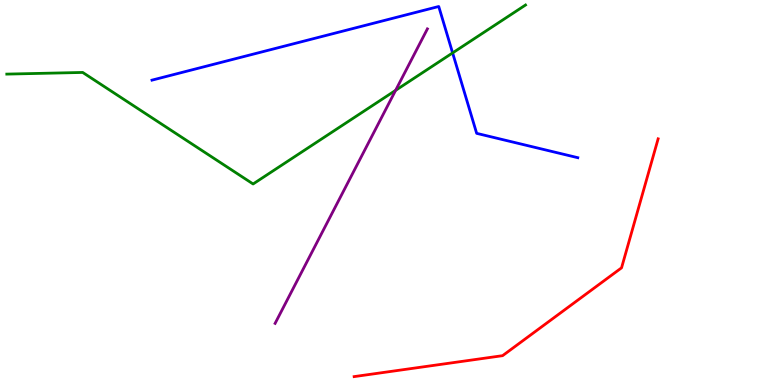[{'lines': ['blue', 'red'], 'intersections': []}, {'lines': ['green', 'red'], 'intersections': []}, {'lines': ['purple', 'red'], 'intersections': []}, {'lines': ['blue', 'green'], 'intersections': [{'x': 5.84, 'y': 8.63}]}, {'lines': ['blue', 'purple'], 'intersections': []}, {'lines': ['green', 'purple'], 'intersections': [{'x': 5.1, 'y': 7.65}]}]